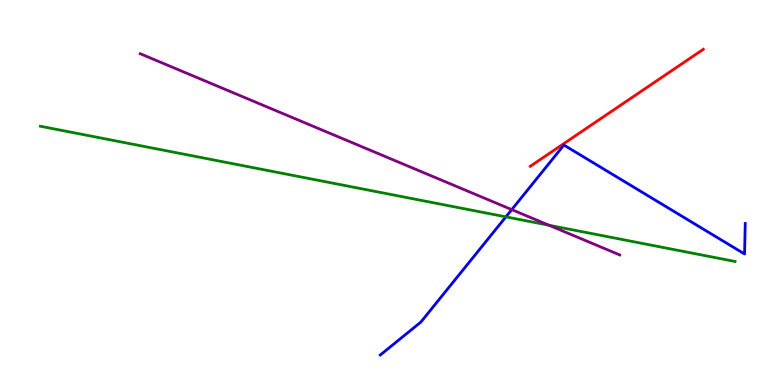[{'lines': ['blue', 'red'], 'intersections': []}, {'lines': ['green', 'red'], 'intersections': []}, {'lines': ['purple', 'red'], 'intersections': []}, {'lines': ['blue', 'green'], 'intersections': [{'x': 6.53, 'y': 4.37}]}, {'lines': ['blue', 'purple'], 'intersections': [{'x': 6.6, 'y': 4.56}]}, {'lines': ['green', 'purple'], 'intersections': [{'x': 7.08, 'y': 4.15}]}]